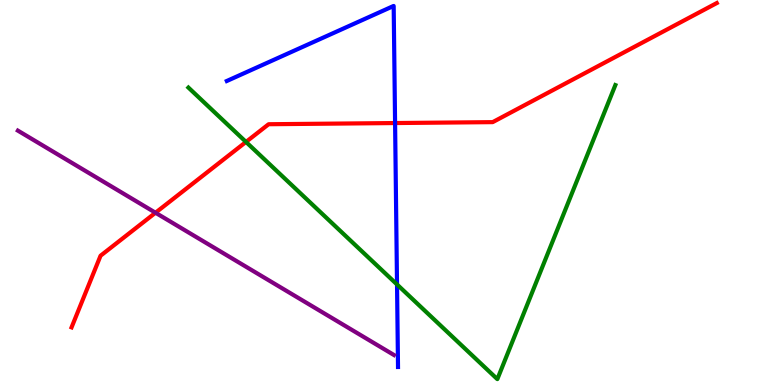[{'lines': ['blue', 'red'], 'intersections': [{'x': 5.1, 'y': 6.8}]}, {'lines': ['green', 'red'], 'intersections': [{'x': 3.17, 'y': 6.31}]}, {'lines': ['purple', 'red'], 'intersections': [{'x': 2.01, 'y': 4.47}]}, {'lines': ['blue', 'green'], 'intersections': [{'x': 5.12, 'y': 2.61}]}, {'lines': ['blue', 'purple'], 'intersections': []}, {'lines': ['green', 'purple'], 'intersections': []}]